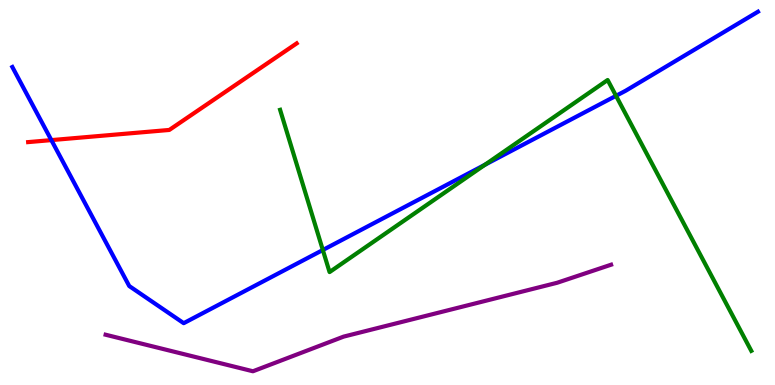[{'lines': ['blue', 'red'], 'intersections': [{'x': 0.663, 'y': 6.36}]}, {'lines': ['green', 'red'], 'intersections': []}, {'lines': ['purple', 'red'], 'intersections': []}, {'lines': ['blue', 'green'], 'intersections': [{'x': 4.17, 'y': 3.51}, {'x': 6.26, 'y': 5.72}, {'x': 7.95, 'y': 7.51}]}, {'lines': ['blue', 'purple'], 'intersections': []}, {'lines': ['green', 'purple'], 'intersections': []}]